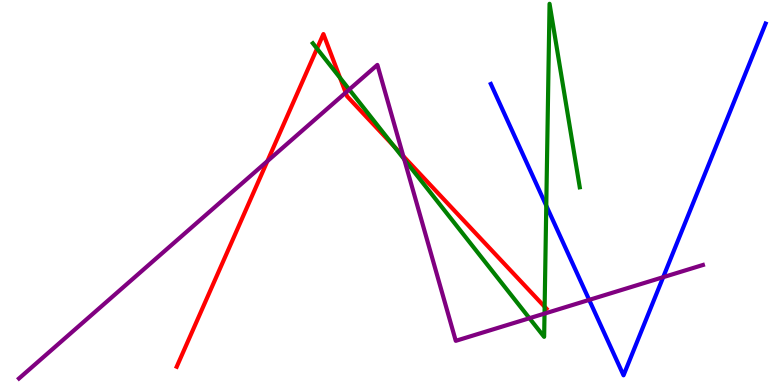[{'lines': ['blue', 'red'], 'intersections': []}, {'lines': ['green', 'red'], 'intersections': [{'x': 4.09, 'y': 8.74}, {'x': 4.39, 'y': 7.98}, {'x': 5.08, 'y': 6.21}, {'x': 7.03, 'y': 2.03}]}, {'lines': ['purple', 'red'], 'intersections': [{'x': 3.45, 'y': 5.81}, {'x': 4.46, 'y': 7.59}, {'x': 5.2, 'y': 5.94}]}, {'lines': ['blue', 'green'], 'intersections': [{'x': 7.05, 'y': 4.66}]}, {'lines': ['blue', 'purple'], 'intersections': [{'x': 7.6, 'y': 2.21}, {'x': 8.56, 'y': 2.8}]}, {'lines': ['green', 'purple'], 'intersections': [{'x': 4.51, 'y': 7.67}, {'x': 5.22, 'y': 5.86}, {'x': 6.83, 'y': 1.73}, {'x': 7.03, 'y': 1.85}]}]